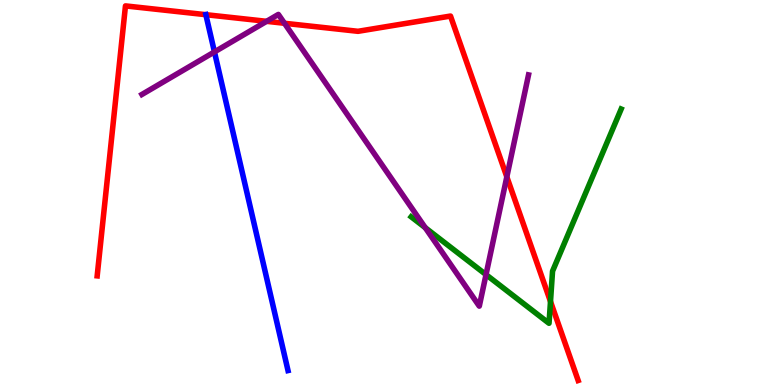[{'lines': ['blue', 'red'], 'intersections': [{'x': 2.66, 'y': 9.62}]}, {'lines': ['green', 'red'], 'intersections': [{'x': 7.1, 'y': 2.17}]}, {'lines': ['purple', 'red'], 'intersections': [{'x': 3.44, 'y': 9.45}, {'x': 3.67, 'y': 9.4}, {'x': 6.54, 'y': 5.41}]}, {'lines': ['blue', 'green'], 'intersections': []}, {'lines': ['blue', 'purple'], 'intersections': [{'x': 2.77, 'y': 8.65}]}, {'lines': ['green', 'purple'], 'intersections': [{'x': 5.49, 'y': 4.09}, {'x': 6.27, 'y': 2.87}]}]